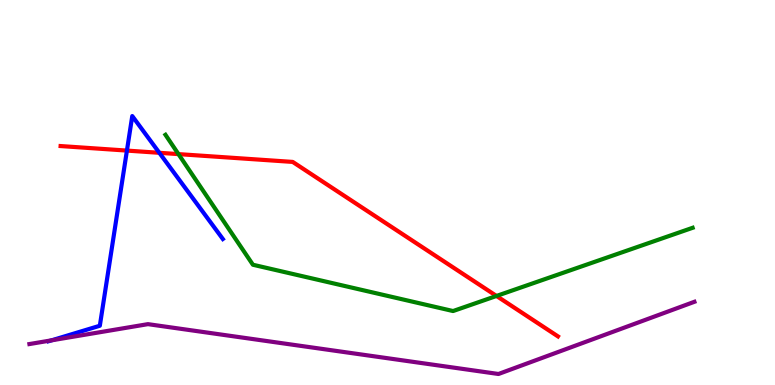[{'lines': ['blue', 'red'], 'intersections': [{'x': 1.64, 'y': 6.09}, {'x': 2.06, 'y': 6.03}]}, {'lines': ['green', 'red'], 'intersections': [{'x': 2.3, 'y': 6.0}, {'x': 6.41, 'y': 2.31}]}, {'lines': ['purple', 'red'], 'intersections': []}, {'lines': ['blue', 'green'], 'intersections': []}, {'lines': ['blue', 'purple'], 'intersections': [{'x': 0.665, 'y': 1.16}]}, {'lines': ['green', 'purple'], 'intersections': []}]